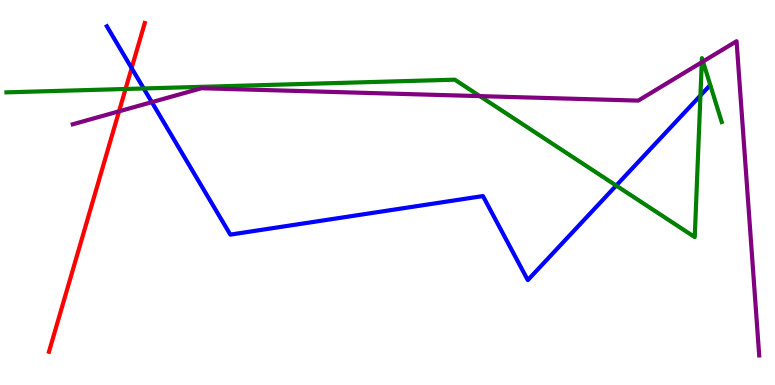[{'lines': ['blue', 'red'], 'intersections': [{'x': 1.7, 'y': 8.23}]}, {'lines': ['green', 'red'], 'intersections': [{'x': 1.62, 'y': 7.69}]}, {'lines': ['purple', 'red'], 'intersections': [{'x': 1.54, 'y': 7.11}]}, {'lines': ['blue', 'green'], 'intersections': [{'x': 1.85, 'y': 7.7}, {'x': 7.95, 'y': 5.18}, {'x': 9.04, 'y': 7.52}]}, {'lines': ['blue', 'purple'], 'intersections': [{'x': 1.96, 'y': 7.35}]}, {'lines': ['green', 'purple'], 'intersections': [{'x': 6.19, 'y': 7.5}, {'x': 9.06, 'y': 8.38}, {'x': 9.07, 'y': 8.4}]}]